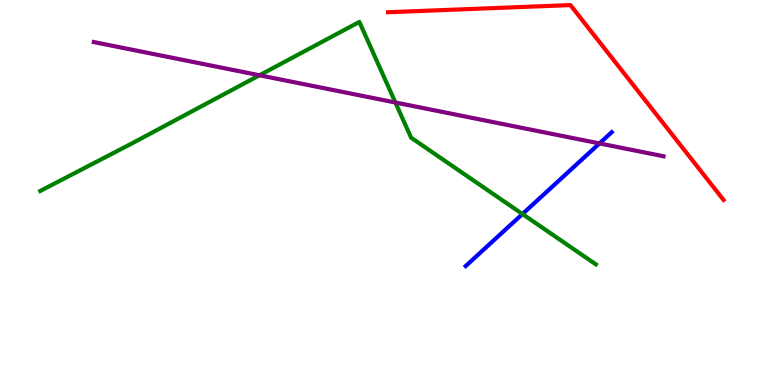[{'lines': ['blue', 'red'], 'intersections': []}, {'lines': ['green', 'red'], 'intersections': []}, {'lines': ['purple', 'red'], 'intersections': []}, {'lines': ['blue', 'green'], 'intersections': [{'x': 6.74, 'y': 4.44}]}, {'lines': ['blue', 'purple'], 'intersections': [{'x': 7.74, 'y': 6.27}]}, {'lines': ['green', 'purple'], 'intersections': [{'x': 3.35, 'y': 8.04}, {'x': 5.1, 'y': 7.34}]}]